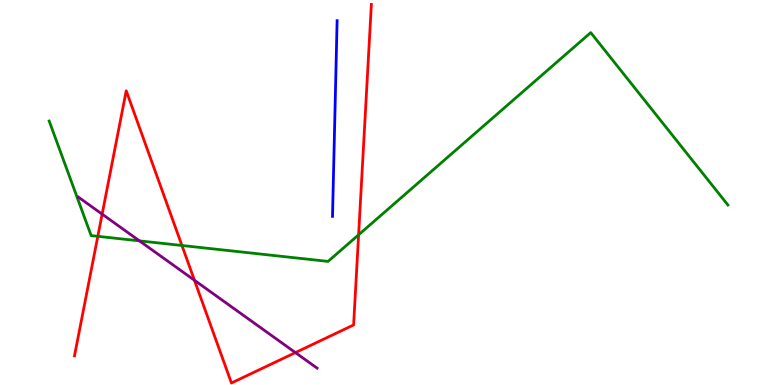[{'lines': ['blue', 'red'], 'intersections': []}, {'lines': ['green', 'red'], 'intersections': [{'x': 1.26, 'y': 3.86}, {'x': 2.35, 'y': 3.62}, {'x': 4.63, 'y': 3.9}]}, {'lines': ['purple', 'red'], 'intersections': [{'x': 1.32, 'y': 4.44}, {'x': 2.51, 'y': 2.72}, {'x': 3.81, 'y': 0.842}]}, {'lines': ['blue', 'green'], 'intersections': []}, {'lines': ['blue', 'purple'], 'intersections': []}, {'lines': ['green', 'purple'], 'intersections': [{'x': 1.8, 'y': 3.74}]}]